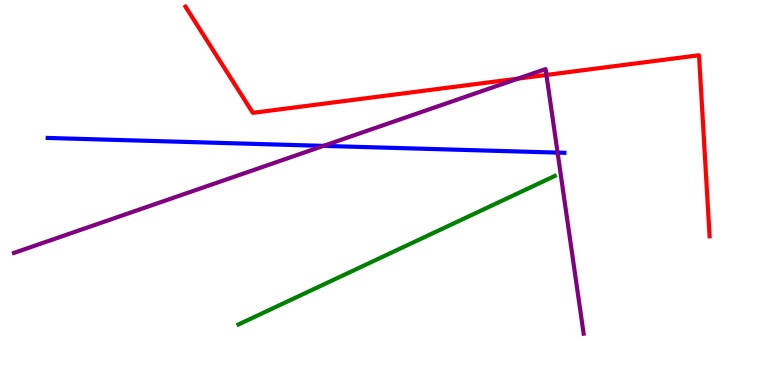[{'lines': ['blue', 'red'], 'intersections': []}, {'lines': ['green', 'red'], 'intersections': []}, {'lines': ['purple', 'red'], 'intersections': [{'x': 6.68, 'y': 7.96}, {'x': 7.05, 'y': 8.05}]}, {'lines': ['blue', 'green'], 'intersections': []}, {'lines': ['blue', 'purple'], 'intersections': [{'x': 4.17, 'y': 6.21}, {'x': 7.19, 'y': 6.04}]}, {'lines': ['green', 'purple'], 'intersections': []}]